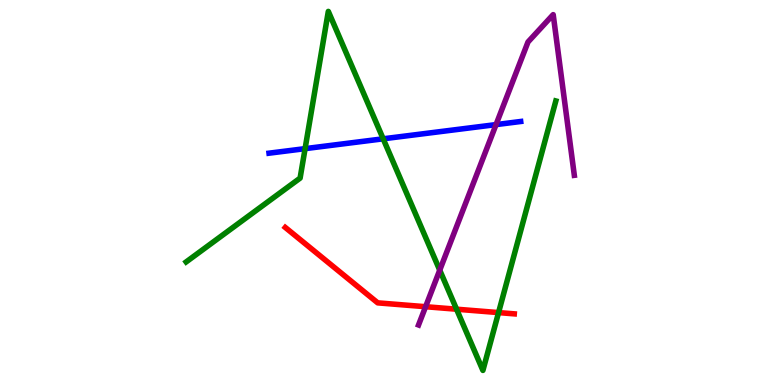[{'lines': ['blue', 'red'], 'intersections': []}, {'lines': ['green', 'red'], 'intersections': [{'x': 5.89, 'y': 1.97}, {'x': 6.43, 'y': 1.88}]}, {'lines': ['purple', 'red'], 'intersections': [{'x': 5.49, 'y': 2.03}]}, {'lines': ['blue', 'green'], 'intersections': [{'x': 3.94, 'y': 6.14}, {'x': 4.94, 'y': 6.39}]}, {'lines': ['blue', 'purple'], 'intersections': [{'x': 6.4, 'y': 6.76}]}, {'lines': ['green', 'purple'], 'intersections': [{'x': 5.67, 'y': 2.98}]}]